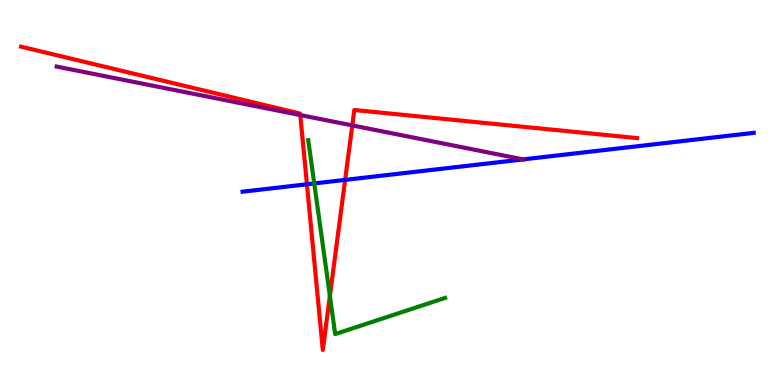[{'lines': ['blue', 'red'], 'intersections': [{'x': 3.96, 'y': 5.21}, {'x': 4.45, 'y': 5.33}]}, {'lines': ['green', 'red'], 'intersections': [{'x': 4.26, 'y': 2.31}]}, {'lines': ['purple', 'red'], 'intersections': [{'x': 3.87, 'y': 7.01}, {'x': 4.55, 'y': 6.74}]}, {'lines': ['blue', 'green'], 'intersections': [{'x': 4.05, 'y': 5.24}]}, {'lines': ['blue', 'purple'], 'intersections': [{'x': 6.75, 'y': 5.86}]}, {'lines': ['green', 'purple'], 'intersections': []}]